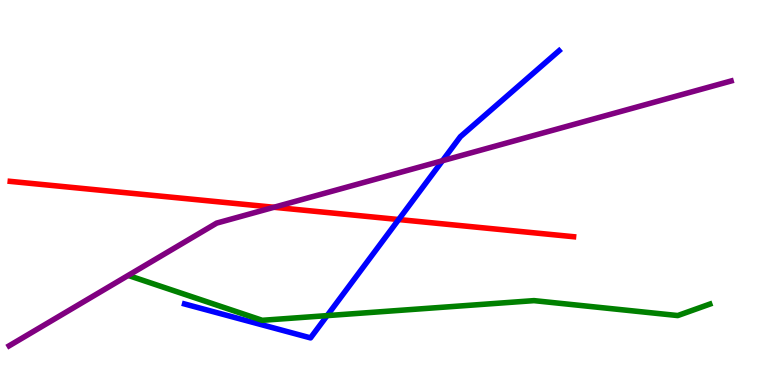[{'lines': ['blue', 'red'], 'intersections': [{'x': 5.14, 'y': 4.3}]}, {'lines': ['green', 'red'], 'intersections': []}, {'lines': ['purple', 'red'], 'intersections': [{'x': 3.53, 'y': 4.62}]}, {'lines': ['blue', 'green'], 'intersections': [{'x': 4.22, 'y': 1.8}]}, {'lines': ['blue', 'purple'], 'intersections': [{'x': 5.71, 'y': 5.83}]}, {'lines': ['green', 'purple'], 'intersections': []}]